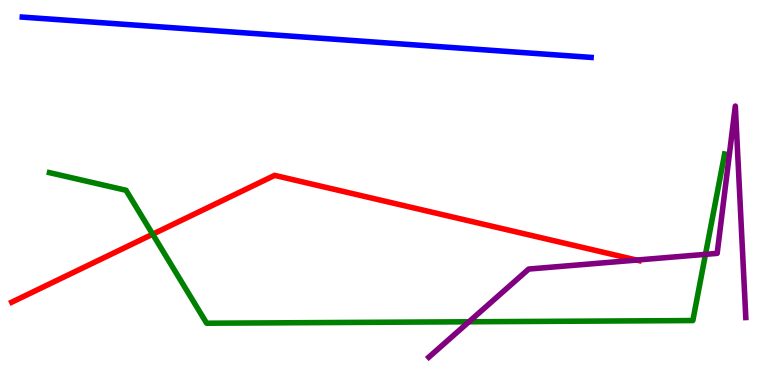[{'lines': ['blue', 'red'], 'intersections': []}, {'lines': ['green', 'red'], 'intersections': [{'x': 1.97, 'y': 3.92}]}, {'lines': ['purple', 'red'], 'intersections': [{'x': 8.21, 'y': 3.24}]}, {'lines': ['blue', 'green'], 'intersections': []}, {'lines': ['blue', 'purple'], 'intersections': []}, {'lines': ['green', 'purple'], 'intersections': [{'x': 6.05, 'y': 1.64}, {'x': 9.1, 'y': 3.39}]}]